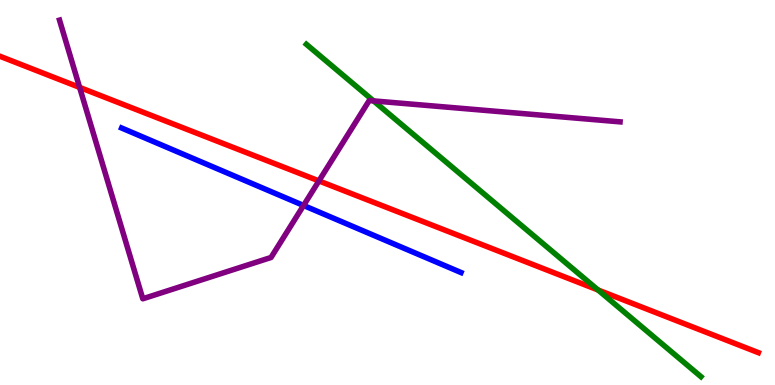[{'lines': ['blue', 'red'], 'intersections': []}, {'lines': ['green', 'red'], 'intersections': [{'x': 7.72, 'y': 2.47}]}, {'lines': ['purple', 'red'], 'intersections': [{'x': 1.03, 'y': 7.73}, {'x': 4.12, 'y': 5.3}]}, {'lines': ['blue', 'green'], 'intersections': []}, {'lines': ['blue', 'purple'], 'intersections': [{'x': 3.92, 'y': 4.66}]}, {'lines': ['green', 'purple'], 'intersections': [{'x': 4.82, 'y': 7.38}]}]